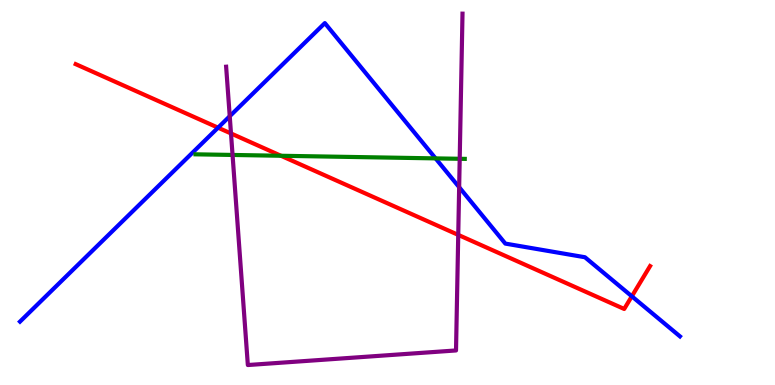[{'lines': ['blue', 'red'], 'intersections': [{'x': 2.81, 'y': 6.68}, {'x': 8.15, 'y': 2.3}]}, {'lines': ['green', 'red'], 'intersections': [{'x': 3.63, 'y': 5.95}]}, {'lines': ['purple', 'red'], 'intersections': [{'x': 2.98, 'y': 6.53}, {'x': 5.91, 'y': 3.9}]}, {'lines': ['blue', 'green'], 'intersections': [{'x': 5.62, 'y': 5.89}]}, {'lines': ['blue', 'purple'], 'intersections': [{'x': 2.96, 'y': 6.98}, {'x': 5.92, 'y': 5.14}]}, {'lines': ['green', 'purple'], 'intersections': [{'x': 3.0, 'y': 5.98}, {'x': 5.93, 'y': 5.88}]}]